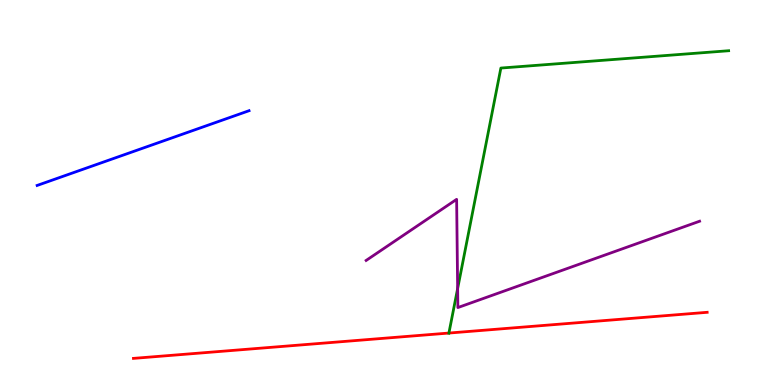[{'lines': ['blue', 'red'], 'intersections': []}, {'lines': ['green', 'red'], 'intersections': [{'x': 5.79, 'y': 1.35}]}, {'lines': ['purple', 'red'], 'intersections': []}, {'lines': ['blue', 'green'], 'intersections': []}, {'lines': ['blue', 'purple'], 'intersections': []}, {'lines': ['green', 'purple'], 'intersections': [{'x': 5.91, 'y': 2.51}]}]